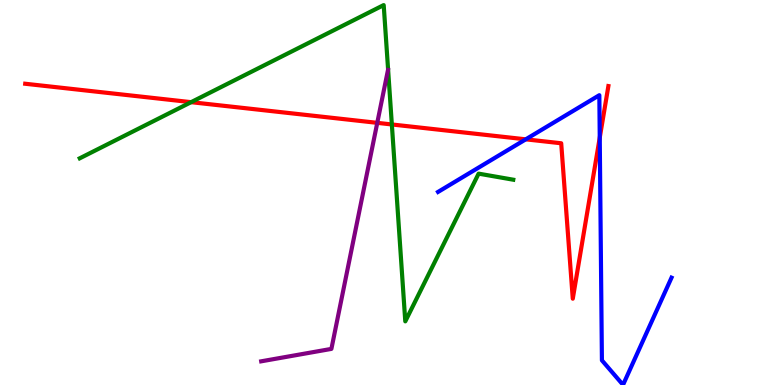[{'lines': ['blue', 'red'], 'intersections': [{'x': 6.78, 'y': 6.38}, {'x': 7.74, 'y': 6.42}]}, {'lines': ['green', 'red'], 'intersections': [{'x': 2.47, 'y': 7.35}, {'x': 5.06, 'y': 6.77}]}, {'lines': ['purple', 'red'], 'intersections': [{'x': 4.87, 'y': 6.81}]}, {'lines': ['blue', 'green'], 'intersections': []}, {'lines': ['blue', 'purple'], 'intersections': []}, {'lines': ['green', 'purple'], 'intersections': []}]